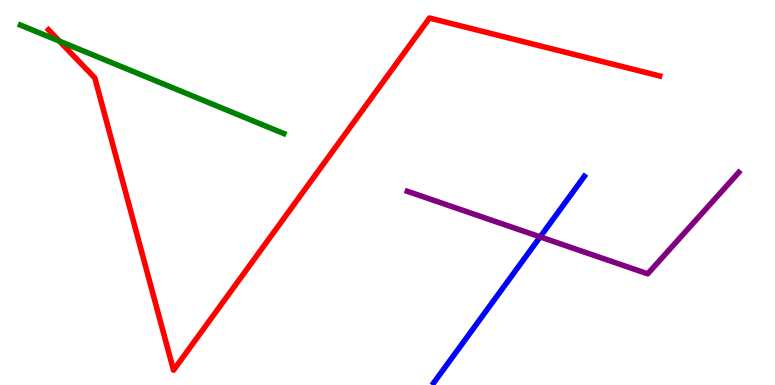[{'lines': ['blue', 'red'], 'intersections': []}, {'lines': ['green', 'red'], 'intersections': [{'x': 0.766, 'y': 8.93}]}, {'lines': ['purple', 'red'], 'intersections': []}, {'lines': ['blue', 'green'], 'intersections': []}, {'lines': ['blue', 'purple'], 'intersections': [{'x': 6.97, 'y': 3.85}]}, {'lines': ['green', 'purple'], 'intersections': []}]